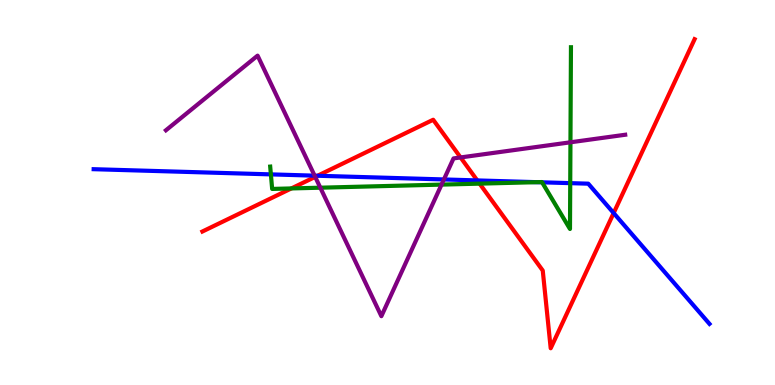[{'lines': ['blue', 'red'], 'intersections': [{'x': 4.1, 'y': 5.44}, {'x': 6.16, 'y': 5.31}, {'x': 7.92, 'y': 4.47}]}, {'lines': ['green', 'red'], 'intersections': [{'x': 3.76, 'y': 5.11}, {'x': 6.19, 'y': 5.23}]}, {'lines': ['purple', 'red'], 'intersections': [{'x': 4.07, 'y': 5.41}, {'x': 5.94, 'y': 5.91}]}, {'lines': ['blue', 'green'], 'intersections': [{'x': 3.5, 'y': 5.47}, {'x': 6.93, 'y': 5.27}, {'x': 6.99, 'y': 5.26}, {'x': 7.36, 'y': 5.24}]}, {'lines': ['blue', 'purple'], 'intersections': [{'x': 4.06, 'y': 5.44}, {'x': 5.73, 'y': 5.34}]}, {'lines': ['green', 'purple'], 'intersections': [{'x': 4.13, 'y': 5.12}, {'x': 5.7, 'y': 5.2}, {'x': 7.36, 'y': 6.3}]}]